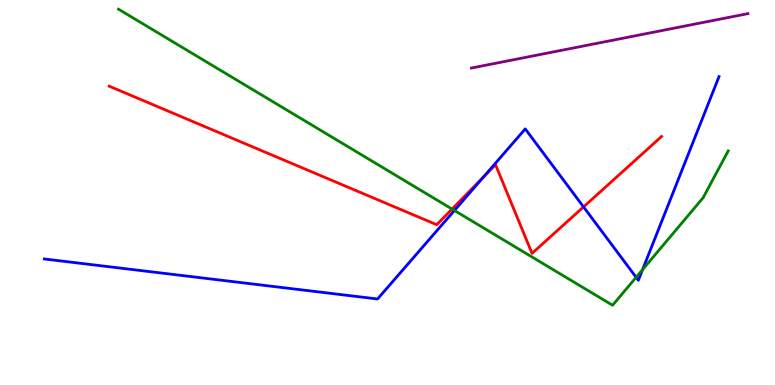[{'lines': ['blue', 'red'], 'intersections': [{'x': 6.24, 'y': 5.41}, {'x': 7.53, 'y': 4.63}]}, {'lines': ['green', 'red'], 'intersections': [{'x': 5.83, 'y': 4.57}]}, {'lines': ['purple', 'red'], 'intersections': []}, {'lines': ['blue', 'green'], 'intersections': [{'x': 5.86, 'y': 4.53}, {'x': 8.21, 'y': 2.8}, {'x': 8.29, 'y': 3.0}]}, {'lines': ['blue', 'purple'], 'intersections': []}, {'lines': ['green', 'purple'], 'intersections': []}]